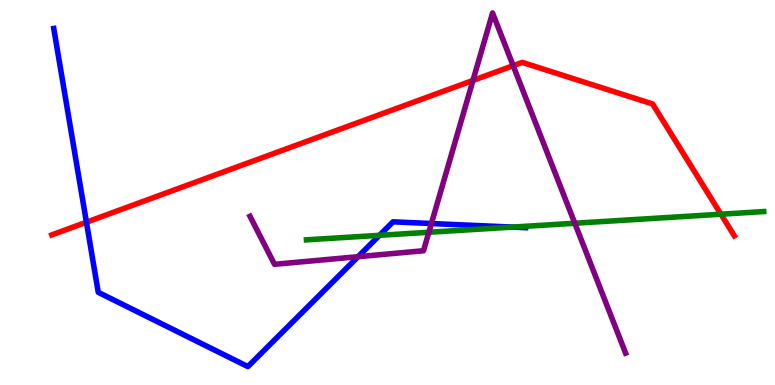[{'lines': ['blue', 'red'], 'intersections': [{'x': 1.12, 'y': 4.23}]}, {'lines': ['green', 'red'], 'intersections': [{'x': 9.3, 'y': 4.44}]}, {'lines': ['purple', 'red'], 'intersections': [{'x': 6.1, 'y': 7.91}, {'x': 6.62, 'y': 8.29}]}, {'lines': ['blue', 'green'], 'intersections': [{'x': 4.9, 'y': 3.89}, {'x': 6.61, 'y': 4.1}]}, {'lines': ['blue', 'purple'], 'intersections': [{'x': 4.62, 'y': 3.33}, {'x': 5.57, 'y': 4.19}]}, {'lines': ['green', 'purple'], 'intersections': [{'x': 5.53, 'y': 3.97}, {'x': 7.42, 'y': 4.2}]}]